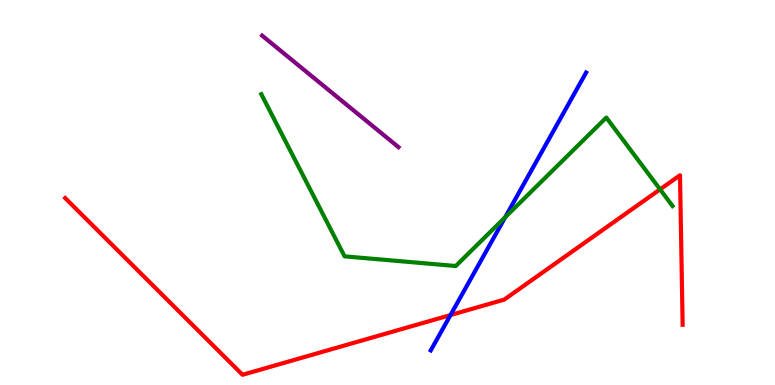[{'lines': ['blue', 'red'], 'intersections': [{'x': 5.81, 'y': 1.82}]}, {'lines': ['green', 'red'], 'intersections': [{'x': 8.52, 'y': 5.08}]}, {'lines': ['purple', 'red'], 'intersections': []}, {'lines': ['blue', 'green'], 'intersections': [{'x': 6.52, 'y': 4.36}]}, {'lines': ['blue', 'purple'], 'intersections': []}, {'lines': ['green', 'purple'], 'intersections': []}]